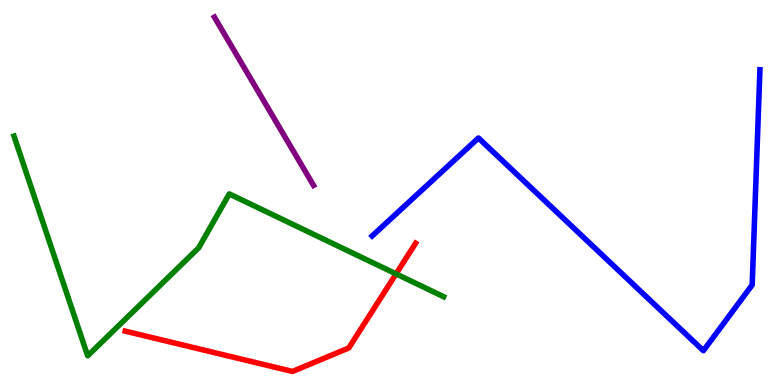[{'lines': ['blue', 'red'], 'intersections': []}, {'lines': ['green', 'red'], 'intersections': [{'x': 5.11, 'y': 2.89}]}, {'lines': ['purple', 'red'], 'intersections': []}, {'lines': ['blue', 'green'], 'intersections': []}, {'lines': ['blue', 'purple'], 'intersections': []}, {'lines': ['green', 'purple'], 'intersections': []}]